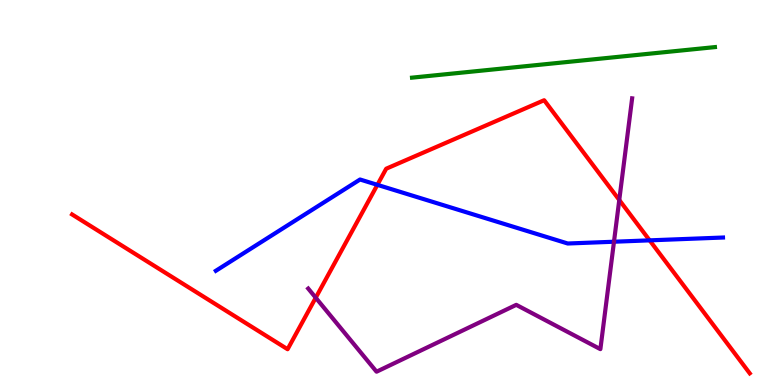[{'lines': ['blue', 'red'], 'intersections': [{'x': 4.87, 'y': 5.2}, {'x': 8.38, 'y': 3.76}]}, {'lines': ['green', 'red'], 'intersections': []}, {'lines': ['purple', 'red'], 'intersections': [{'x': 4.07, 'y': 2.27}, {'x': 7.99, 'y': 4.81}]}, {'lines': ['blue', 'green'], 'intersections': []}, {'lines': ['blue', 'purple'], 'intersections': [{'x': 7.92, 'y': 3.72}]}, {'lines': ['green', 'purple'], 'intersections': []}]